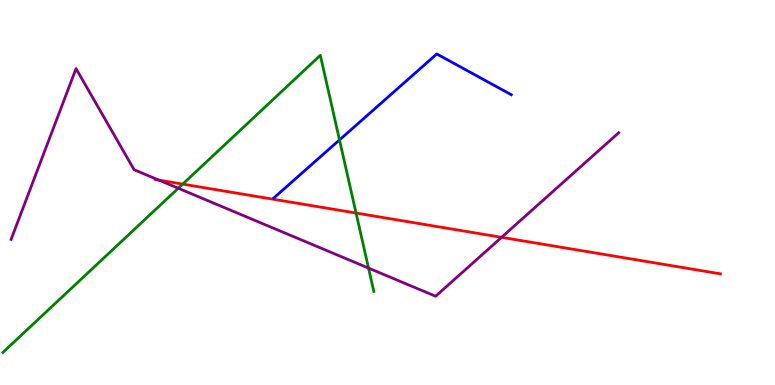[{'lines': ['blue', 'red'], 'intersections': []}, {'lines': ['green', 'red'], 'intersections': [{'x': 2.36, 'y': 5.22}, {'x': 4.59, 'y': 4.47}]}, {'lines': ['purple', 'red'], 'intersections': [{'x': 2.05, 'y': 5.32}, {'x': 6.47, 'y': 3.84}]}, {'lines': ['blue', 'green'], 'intersections': [{'x': 4.38, 'y': 6.37}]}, {'lines': ['blue', 'purple'], 'intersections': []}, {'lines': ['green', 'purple'], 'intersections': [{'x': 2.3, 'y': 5.11}, {'x': 4.76, 'y': 3.04}]}]